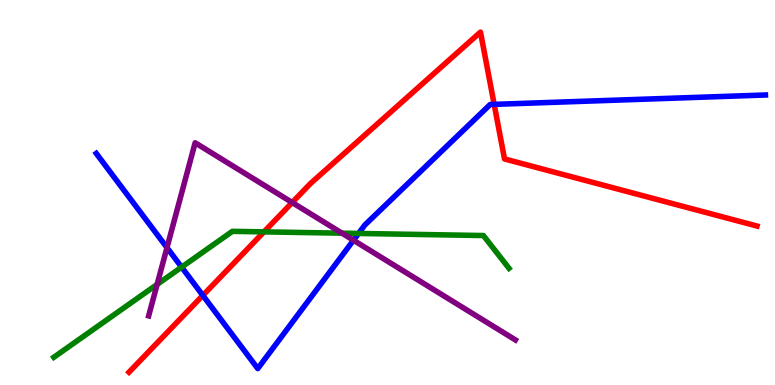[{'lines': ['blue', 'red'], 'intersections': [{'x': 2.62, 'y': 2.33}, {'x': 6.38, 'y': 7.29}]}, {'lines': ['green', 'red'], 'intersections': [{'x': 3.41, 'y': 3.98}]}, {'lines': ['purple', 'red'], 'intersections': [{'x': 3.77, 'y': 4.74}]}, {'lines': ['blue', 'green'], 'intersections': [{'x': 2.34, 'y': 3.06}, {'x': 4.63, 'y': 3.94}]}, {'lines': ['blue', 'purple'], 'intersections': [{'x': 2.15, 'y': 3.57}, {'x': 4.56, 'y': 3.76}]}, {'lines': ['green', 'purple'], 'intersections': [{'x': 2.03, 'y': 2.61}, {'x': 4.41, 'y': 3.94}]}]